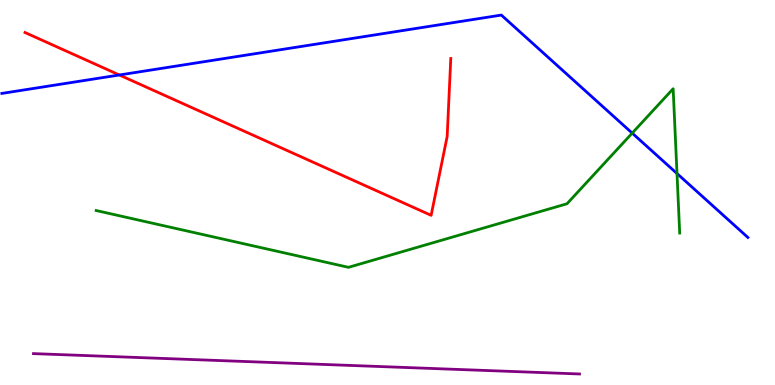[{'lines': ['blue', 'red'], 'intersections': [{'x': 1.54, 'y': 8.05}]}, {'lines': ['green', 'red'], 'intersections': []}, {'lines': ['purple', 'red'], 'intersections': []}, {'lines': ['blue', 'green'], 'intersections': [{'x': 8.16, 'y': 6.54}, {'x': 8.74, 'y': 5.49}]}, {'lines': ['blue', 'purple'], 'intersections': []}, {'lines': ['green', 'purple'], 'intersections': []}]